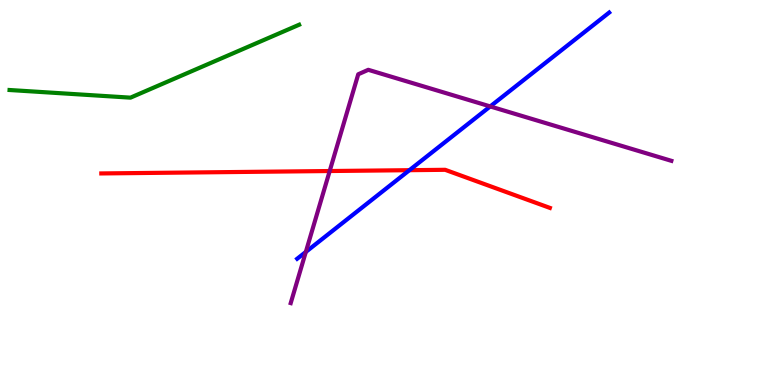[{'lines': ['blue', 'red'], 'intersections': [{'x': 5.28, 'y': 5.58}]}, {'lines': ['green', 'red'], 'intersections': []}, {'lines': ['purple', 'red'], 'intersections': [{'x': 4.25, 'y': 5.56}]}, {'lines': ['blue', 'green'], 'intersections': []}, {'lines': ['blue', 'purple'], 'intersections': [{'x': 3.95, 'y': 3.46}, {'x': 6.33, 'y': 7.24}]}, {'lines': ['green', 'purple'], 'intersections': []}]